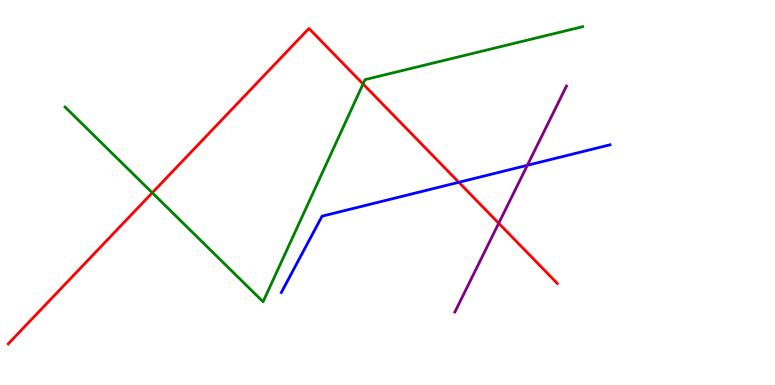[{'lines': ['blue', 'red'], 'intersections': [{'x': 5.92, 'y': 5.27}]}, {'lines': ['green', 'red'], 'intersections': [{'x': 1.96, 'y': 4.99}, {'x': 4.68, 'y': 7.82}]}, {'lines': ['purple', 'red'], 'intersections': [{'x': 6.44, 'y': 4.2}]}, {'lines': ['blue', 'green'], 'intersections': []}, {'lines': ['blue', 'purple'], 'intersections': [{'x': 6.8, 'y': 5.71}]}, {'lines': ['green', 'purple'], 'intersections': []}]